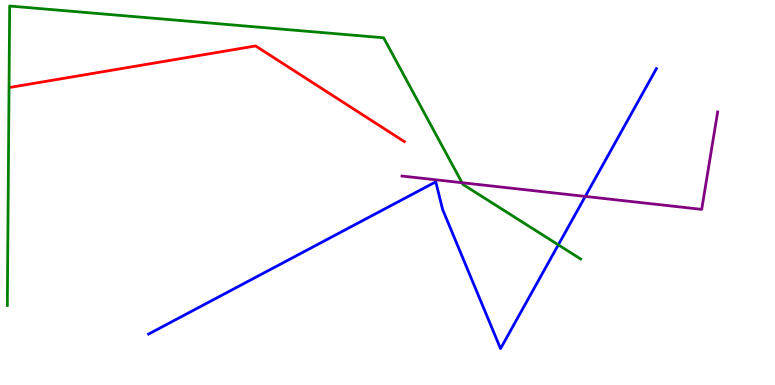[{'lines': ['blue', 'red'], 'intersections': []}, {'lines': ['green', 'red'], 'intersections': []}, {'lines': ['purple', 'red'], 'intersections': []}, {'lines': ['blue', 'green'], 'intersections': [{'x': 7.2, 'y': 3.64}]}, {'lines': ['blue', 'purple'], 'intersections': [{'x': 7.55, 'y': 4.9}]}, {'lines': ['green', 'purple'], 'intersections': [{'x': 5.96, 'y': 5.25}]}]